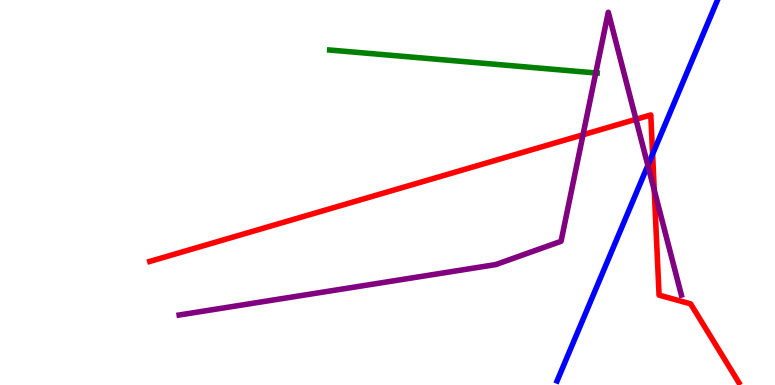[{'lines': ['blue', 'red'], 'intersections': [{'x': 8.42, 'y': 6.0}]}, {'lines': ['green', 'red'], 'intersections': []}, {'lines': ['purple', 'red'], 'intersections': [{'x': 7.52, 'y': 6.5}, {'x': 8.21, 'y': 6.9}, {'x': 8.44, 'y': 5.06}]}, {'lines': ['blue', 'green'], 'intersections': []}, {'lines': ['blue', 'purple'], 'intersections': [{'x': 8.36, 'y': 5.7}]}, {'lines': ['green', 'purple'], 'intersections': [{'x': 7.69, 'y': 8.1}]}]